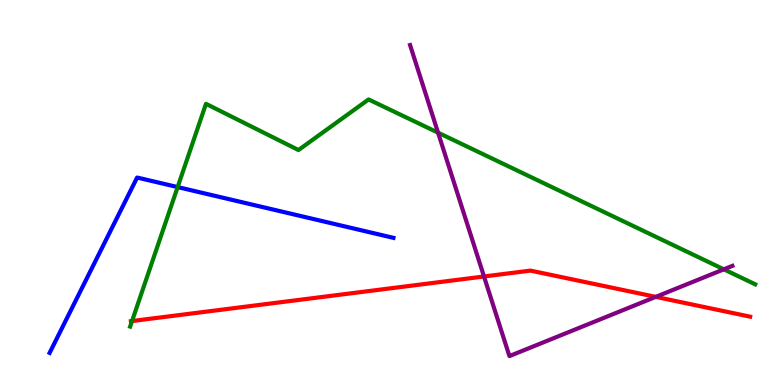[{'lines': ['blue', 'red'], 'intersections': []}, {'lines': ['green', 'red'], 'intersections': [{'x': 1.7, 'y': 1.66}]}, {'lines': ['purple', 'red'], 'intersections': [{'x': 6.25, 'y': 2.82}, {'x': 8.46, 'y': 2.29}]}, {'lines': ['blue', 'green'], 'intersections': [{'x': 2.29, 'y': 5.14}]}, {'lines': ['blue', 'purple'], 'intersections': []}, {'lines': ['green', 'purple'], 'intersections': [{'x': 5.65, 'y': 6.55}, {'x': 9.34, 'y': 3.0}]}]